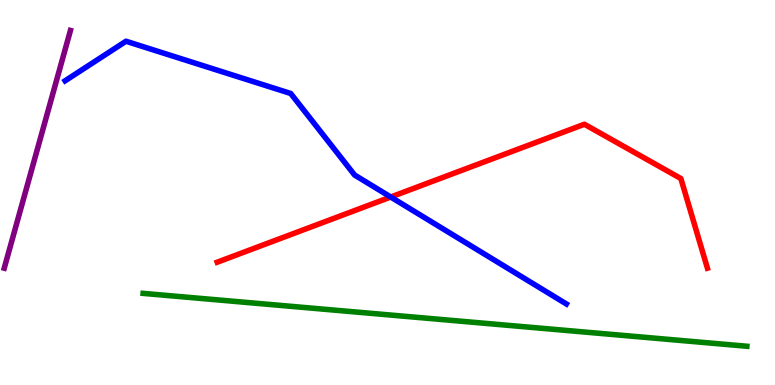[{'lines': ['blue', 'red'], 'intersections': [{'x': 5.04, 'y': 4.88}]}, {'lines': ['green', 'red'], 'intersections': []}, {'lines': ['purple', 'red'], 'intersections': []}, {'lines': ['blue', 'green'], 'intersections': []}, {'lines': ['blue', 'purple'], 'intersections': []}, {'lines': ['green', 'purple'], 'intersections': []}]